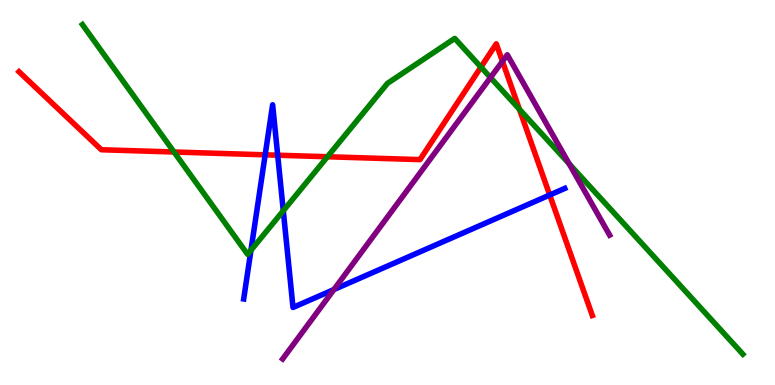[{'lines': ['blue', 'red'], 'intersections': [{'x': 3.42, 'y': 5.98}, {'x': 3.58, 'y': 5.97}, {'x': 7.09, 'y': 4.93}]}, {'lines': ['green', 'red'], 'intersections': [{'x': 2.25, 'y': 6.05}, {'x': 4.23, 'y': 5.93}, {'x': 6.21, 'y': 8.26}, {'x': 6.7, 'y': 7.16}]}, {'lines': ['purple', 'red'], 'intersections': [{'x': 6.48, 'y': 8.41}]}, {'lines': ['blue', 'green'], 'intersections': [{'x': 3.24, 'y': 3.5}, {'x': 3.66, 'y': 4.53}]}, {'lines': ['blue', 'purple'], 'intersections': [{'x': 4.31, 'y': 2.48}]}, {'lines': ['green', 'purple'], 'intersections': [{'x': 6.33, 'y': 7.99}, {'x': 7.34, 'y': 5.75}]}]